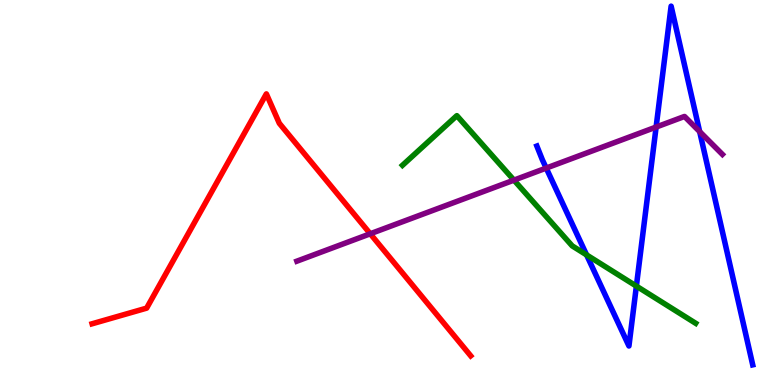[{'lines': ['blue', 'red'], 'intersections': []}, {'lines': ['green', 'red'], 'intersections': []}, {'lines': ['purple', 'red'], 'intersections': [{'x': 4.78, 'y': 3.93}]}, {'lines': ['blue', 'green'], 'intersections': [{'x': 7.57, 'y': 3.38}, {'x': 8.21, 'y': 2.57}]}, {'lines': ['blue', 'purple'], 'intersections': [{'x': 7.05, 'y': 5.63}, {'x': 8.47, 'y': 6.7}, {'x': 9.03, 'y': 6.58}]}, {'lines': ['green', 'purple'], 'intersections': [{'x': 6.63, 'y': 5.32}]}]